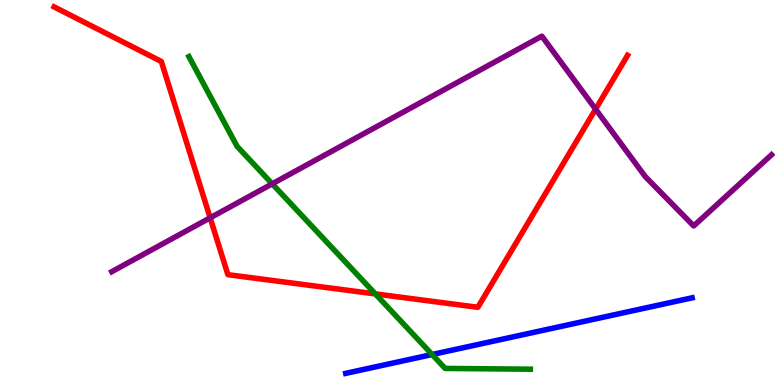[{'lines': ['blue', 'red'], 'intersections': []}, {'lines': ['green', 'red'], 'intersections': [{'x': 4.84, 'y': 2.37}]}, {'lines': ['purple', 'red'], 'intersections': [{'x': 2.71, 'y': 4.34}, {'x': 7.69, 'y': 7.16}]}, {'lines': ['blue', 'green'], 'intersections': [{'x': 5.58, 'y': 0.792}]}, {'lines': ['blue', 'purple'], 'intersections': []}, {'lines': ['green', 'purple'], 'intersections': [{'x': 3.51, 'y': 5.22}]}]